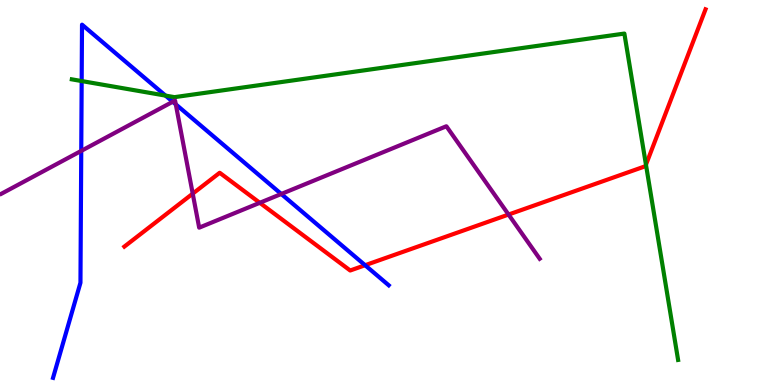[{'lines': ['blue', 'red'], 'intersections': [{'x': 4.71, 'y': 3.11}]}, {'lines': ['green', 'red'], 'intersections': [{'x': 8.33, 'y': 5.72}]}, {'lines': ['purple', 'red'], 'intersections': [{'x': 2.49, 'y': 4.97}, {'x': 3.35, 'y': 4.73}, {'x': 6.56, 'y': 4.43}]}, {'lines': ['blue', 'green'], 'intersections': [{'x': 1.05, 'y': 7.89}, {'x': 2.14, 'y': 7.52}]}, {'lines': ['blue', 'purple'], 'intersections': [{'x': 1.05, 'y': 6.08}, {'x': 2.23, 'y': 7.36}, {'x': 2.27, 'y': 7.29}, {'x': 3.63, 'y': 4.96}]}, {'lines': ['green', 'purple'], 'intersections': []}]